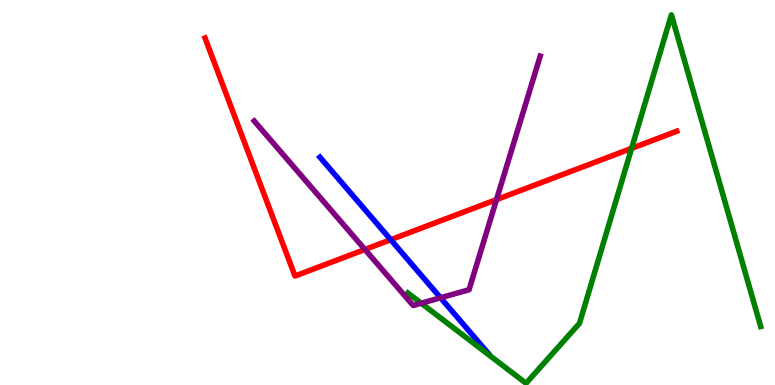[{'lines': ['blue', 'red'], 'intersections': [{'x': 5.04, 'y': 3.77}]}, {'lines': ['green', 'red'], 'intersections': [{'x': 8.15, 'y': 6.15}]}, {'lines': ['purple', 'red'], 'intersections': [{'x': 4.71, 'y': 3.52}, {'x': 6.41, 'y': 4.82}]}, {'lines': ['blue', 'green'], 'intersections': []}, {'lines': ['blue', 'purple'], 'intersections': [{'x': 5.68, 'y': 2.27}]}, {'lines': ['green', 'purple'], 'intersections': [{'x': 5.44, 'y': 2.12}]}]